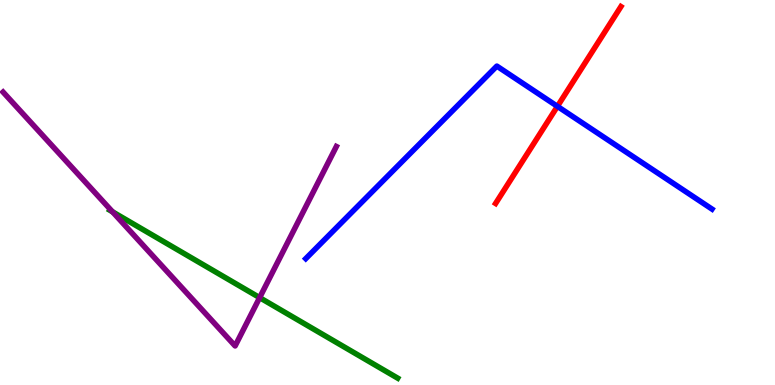[{'lines': ['blue', 'red'], 'intersections': [{'x': 7.19, 'y': 7.24}]}, {'lines': ['green', 'red'], 'intersections': []}, {'lines': ['purple', 'red'], 'intersections': []}, {'lines': ['blue', 'green'], 'intersections': []}, {'lines': ['blue', 'purple'], 'intersections': []}, {'lines': ['green', 'purple'], 'intersections': [{'x': 1.45, 'y': 4.5}, {'x': 3.35, 'y': 2.27}]}]